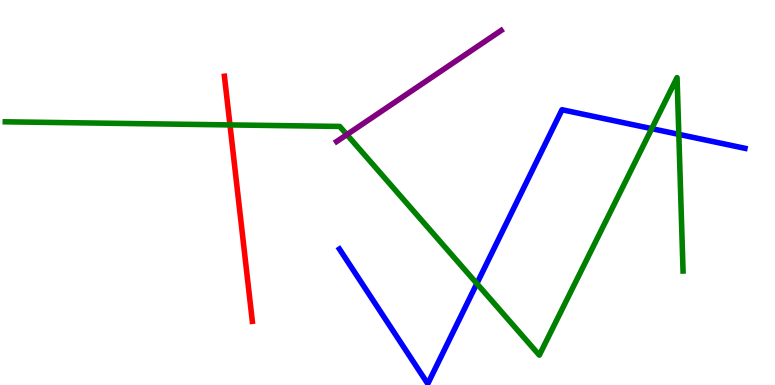[{'lines': ['blue', 'red'], 'intersections': []}, {'lines': ['green', 'red'], 'intersections': [{'x': 2.97, 'y': 6.76}]}, {'lines': ['purple', 'red'], 'intersections': []}, {'lines': ['blue', 'green'], 'intersections': [{'x': 6.15, 'y': 2.63}, {'x': 8.41, 'y': 6.66}, {'x': 8.76, 'y': 6.51}]}, {'lines': ['blue', 'purple'], 'intersections': []}, {'lines': ['green', 'purple'], 'intersections': [{'x': 4.48, 'y': 6.5}]}]